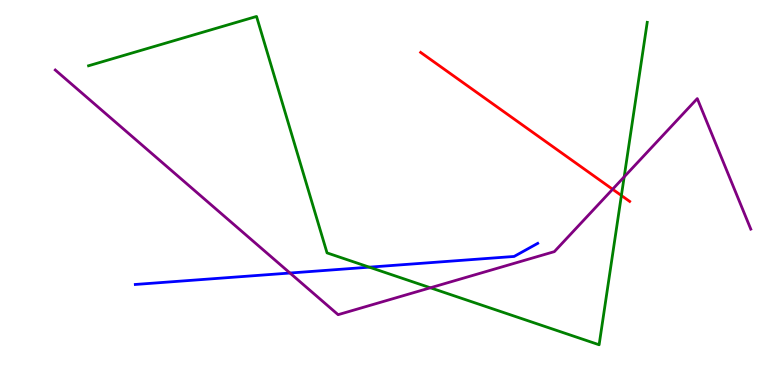[{'lines': ['blue', 'red'], 'intersections': []}, {'lines': ['green', 'red'], 'intersections': [{'x': 8.02, 'y': 4.92}]}, {'lines': ['purple', 'red'], 'intersections': [{'x': 7.9, 'y': 5.08}]}, {'lines': ['blue', 'green'], 'intersections': [{'x': 4.77, 'y': 3.06}]}, {'lines': ['blue', 'purple'], 'intersections': [{'x': 3.74, 'y': 2.91}]}, {'lines': ['green', 'purple'], 'intersections': [{'x': 5.55, 'y': 2.53}, {'x': 8.05, 'y': 5.41}]}]